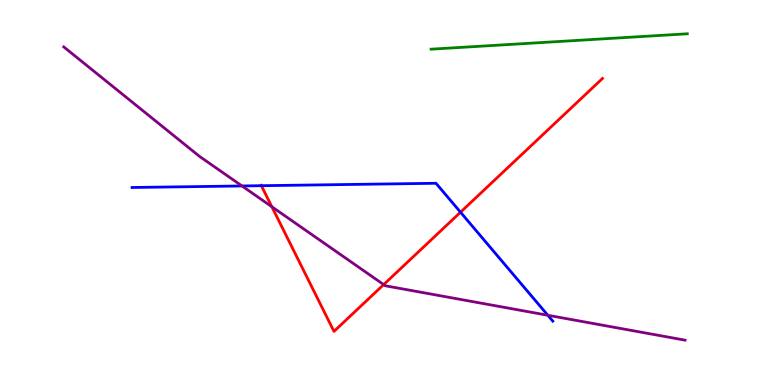[{'lines': ['blue', 'red'], 'intersections': [{'x': 3.37, 'y': 5.18}, {'x': 5.94, 'y': 4.49}]}, {'lines': ['green', 'red'], 'intersections': []}, {'lines': ['purple', 'red'], 'intersections': [{'x': 3.51, 'y': 4.63}, {'x': 4.95, 'y': 2.61}]}, {'lines': ['blue', 'green'], 'intersections': []}, {'lines': ['blue', 'purple'], 'intersections': [{'x': 3.12, 'y': 5.17}, {'x': 7.07, 'y': 1.81}]}, {'lines': ['green', 'purple'], 'intersections': []}]